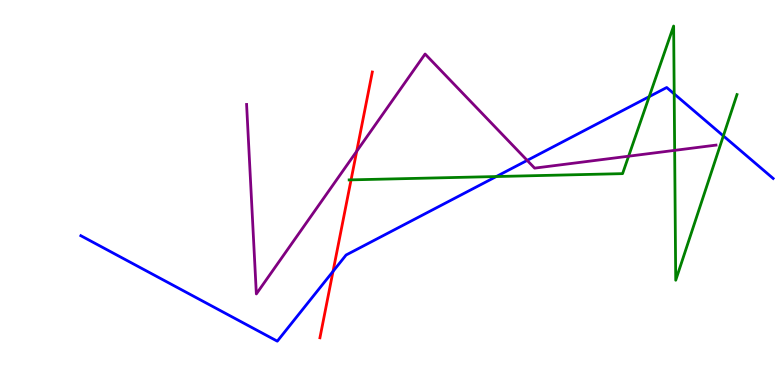[{'lines': ['blue', 'red'], 'intersections': [{'x': 4.3, 'y': 2.95}]}, {'lines': ['green', 'red'], 'intersections': [{'x': 4.53, 'y': 5.33}]}, {'lines': ['purple', 'red'], 'intersections': [{'x': 4.6, 'y': 6.07}]}, {'lines': ['blue', 'green'], 'intersections': [{'x': 6.4, 'y': 5.41}, {'x': 8.38, 'y': 7.49}, {'x': 8.7, 'y': 7.56}, {'x': 9.33, 'y': 6.47}]}, {'lines': ['blue', 'purple'], 'intersections': [{'x': 6.8, 'y': 5.83}]}, {'lines': ['green', 'purple'], 'intersections': [{'x': 8.11, 'y': 5.94}, {'x': 8.71, 'y': 6.09}]}]